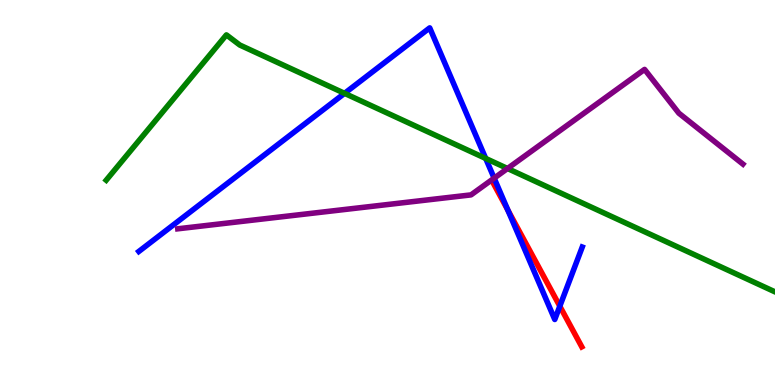[{'lines': ['blue', 'red'], 'intersections': [{'x': 6.55, 'y': 4.54}, {'x': 7.22, 'y': 2.05}]}, {'lines': ['green', 'red'], 'intersections': []}, {'lines': ['purple', 'red'], 'intersections': []}, {'lines': ['blue', 'green'], 'intersections': [{'x': 4.45, 'y': 7.58}, {'x': 6.27, 'y': 5.88}]}, {'lines': ['blue', 'purple'], 'intersections': [{'x': 6.38, 'y': 5.37}]}, {'lines': ['green', 'purple'], 'intersections': [{'x': 6.55, 'y': 5.62}]}]